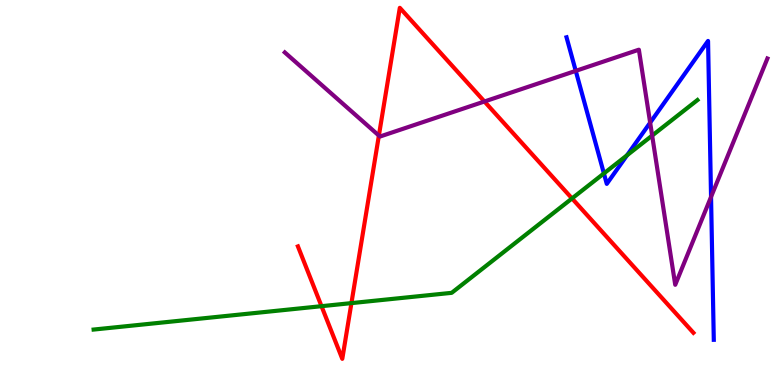[{'lines': ['blue', 'red'], 'intersections': []}, {'lines': ['green', 'red'], 'intersections': [{'x': 4.15, 'y': 2.05}, {'x': 4.53, 'y': 2.13}, {'x': 7.38, 'y': 4.85}]}, {'lines': ['purple', 'red'], 'intersections': [{'x': 4.89, 'y': 6.48}, {'x': 6.25, 'y': 7.36}]}, {'lines': ['blue', 'green'], 'intersections': [{'x': 7.79, 'y': 5.5}, {'x': 8.09, 'y': 5.97}]}, {'lines': ['blue', 'purple'], 'intersections': [{'x': 7.43, 'y': 8.16}, {'x': 8.39, 'y': 6.81}, {'x': 9.17, 'y': 4.89}]}, {'lines': ['green', 'purple'], 'intersections': [{'x': 8.41, 'y': 6.48}]}]